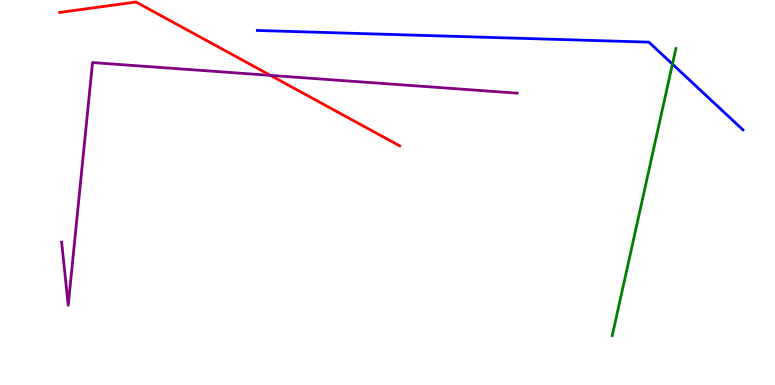[{'lines': ['blue', 'red'], 'intersections': []}, {'lines': ['green', 'red'], 'intersections': []}, {'lines': ['purple', 'red'], 'intersections': [{'x': 3.49, 'y': 8.04}]}, {'lines': ['blue', 'green'], 'intersections': [{'x': 8.68, 'y': 8.33}]}, {'lines': ['blue', 'purple'], 'intersections': []}, {'lines': ['green', 'purple'], 'intersections': []}]